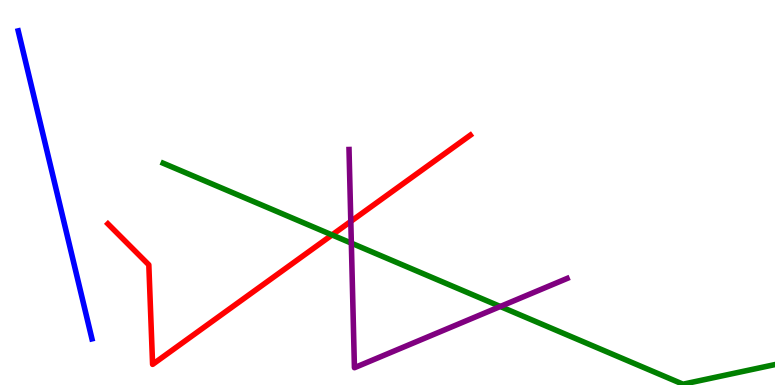[{'lines': ['blue', 'red'], 'intersections': []}, {'lines': ['green', 'red'], 'intersections': [{'x': 4.28, 'y': 3.9}]}, {'lines': ['purple', 'red'], 'intersections': [{'x': 4.53, 'y': 4.25}]}, {'lines': ['blue', 'green'], 'intersections': []}, {'lines': ['blue', 'purple'], 'intersections': []}, {'lines': ['green', 'purple'], 'intersections': [{'x': 4.53, 'y': 3.68}, {'x': 6.46, 'y': 2.04}]}]